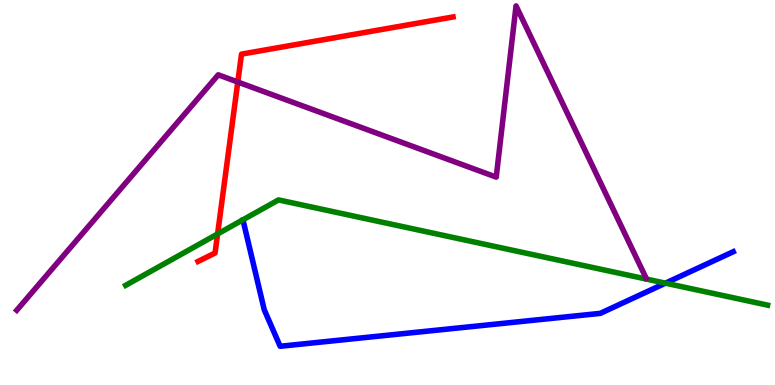[{'lines': ['blue', 'red'], 'intersections': []}, {'lines': ['green', 'red'], 'intersections': [{'x': 2.81, 'y': 3.92}]}, {'lines': ['purple', 'red'], 'intersections': [{'x': 3.07, 'y': 7.87}]}, {'lines': ['blue', 'green'], 'intersections': [{'x': 8.59, 'y': 2.65}]}, {'lines': ['blue', 'purple'], 'intersections': []}, {'lines': ['green', 'purple'], 'intersections': []}]